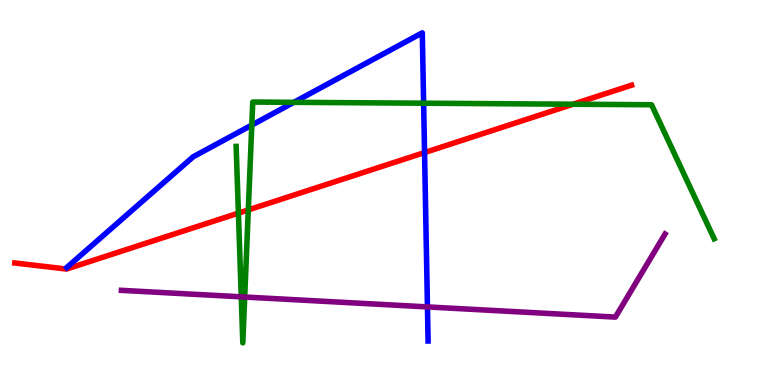[{'lines': ['blue', 'red'], 'intersections': [{'x': 5.48, 'y': 6.04}]}, {'lines': ['green', 'red'], 'intersections': [{'x': 3.08, 'y': 4.46}, {'x': 3.2, 'y': 4.55}, {'x': 7.39, 'y': 7.29}]}, {'lines': ['purple', 'red'], 'intersections': []}, {'lines': ['blue', 'green'], 'intersections': [{'x': 3.25, 'y': 6.75}, {'x': 3.79, 'y': 7.34}, {'x': 5.47, 'y': 7.32}]}, {'lines': ['blue', 'purple'], 'intersections': [{'x': 5.52, 'y': 2.03}]}, {'lines': ['green', 'purple'], 'intersections': [{'x': 3.11, 'y': 2.29}, {'x': 3.16, 'y': 2.29}]}]